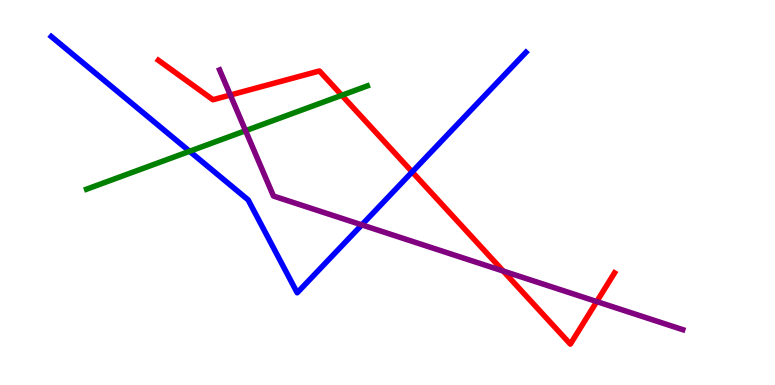[{'lines': ['blue', 'red'], 'intersections': [{'x': 5.32, 'y': 5.53}]}, {'lines': ['green', 'red'], 'intersections': [{'x': 4.41, 'y': 7.52}]}, {'lines': ['purple', 'red'], 'intersections': [{'x': 2.97, 'y': 7.53}, {'x': 6.49, 'y': 2.96}, {'x': 7.7, 'y': 2.17}]}, {'lines': ['blue', 'green'], 'intersections': [{'x': 2.45, 'y': 6.07}]}, {'lines': ['blue', 'purple'], 'intersections': [{'x': 4.67, 'y': 4.16}]}, {'lines': ['green', 'purple'], 'intersections': [{'x': 3.17, 'y': 6.61}]}]